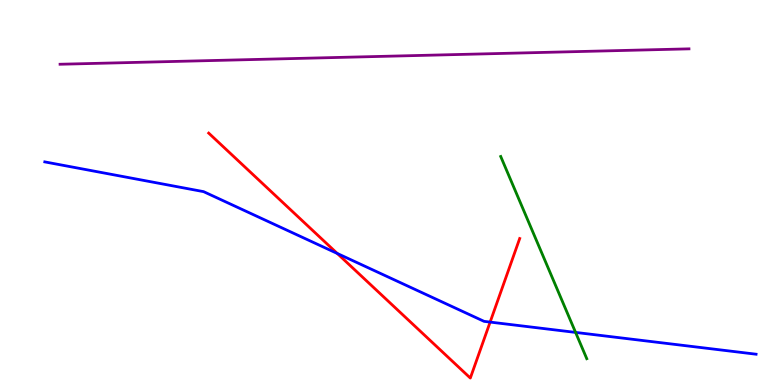[{'lines': ['blue', 'red'], 'intersections': [{'x': 4.35, 'y': 3.42}, {'x': 6.32, 'y': 1.63}]}, {'lines': ['green', 'red'], 'intersections': []}, {'lines': ['purple', 'red'], 'intersections': []}, {'lines': ['blue', 'green'], 'intersections': [{'x': 7.43, 'y': 1.37}]}, {'lines': ['blue', 'purple'], 'intersections': []}, {'lines': ['green', 'purple'], 'intersections': []}]